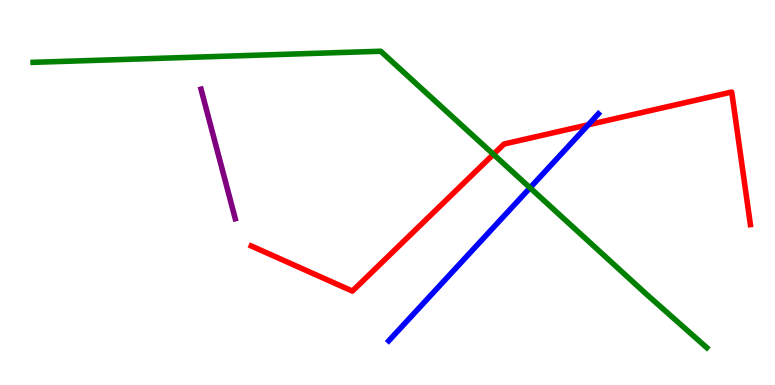[{'lines': ['blue', 'red'], 'intersections': [{'x': 7.59, 'y': 6.76}]}, {'lines': ['green', 'red'], 'intersections': [{'x': 6.37, 'y': 5.99}]}, {'lines': ['purple', 'red'], 'intersections': []}, {'lines': ['blue', 'green'], 'intersections': [{'x': 6.84, 'y': 5.12}]}, {'lines': ['blue', 'purple'], 'intersections': []}, {'lines': ['green', 'purple'], 'intersections': []}]